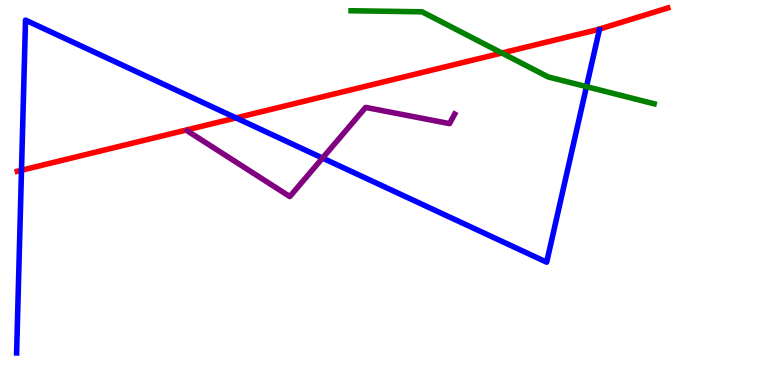[{'lines': ['blue', 'red'], 'intersections': [{'x': 0.277, 'y': 5.58}, {'x': 3.05, 'y': 6.94}]}, {'lines': ['green', 'red'], 'intersections': [{'x': 6.48, 'y': 8.62}]}, {'lines': ['purple', 'red'], 'intersections': []}, {'lines': ['blue', 'green'], 'intersections': [{'x': 7.57, 'y': 7.75}]}, {'lines': ['blue', 'purple'], 'intersections': [{'x': 4.16, 'y': 5.89}]}, {'lines': ['green', 'purple'], 'intersections': []}]